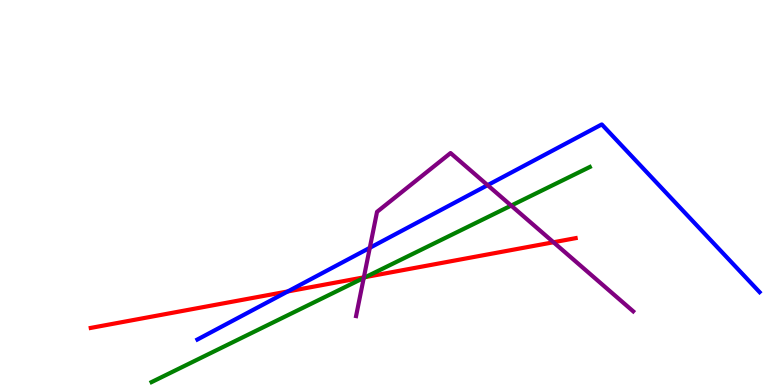[{'lines': ['blue', 'red'], 'intersections': [{'x': 3.71, 'y': 2.43}]}, {'lines': ['green', 'red'], 'intersections': [{'x': 4.72, 'y': 2.8}]}, {'lines': ['purple', 'red'], 'intersections': [{'x': 4.7, 'y': 2.8}, {'x': 7.14, 'y': 3.71}]}, {'lines': ['blue', 'green'], 'intersections': []}, {'lines': ['blue', 'purple'], 'intersections': [{'x': 4.77, 'y': 3.56}, {'x': 6.29, 'y': 5.19}]}, {'lines': ['green', 'purple'], 'intersections': [{'x': 4.69, 'y': 2.78}, {'x': 6.6, 'y': 4.66}]}]